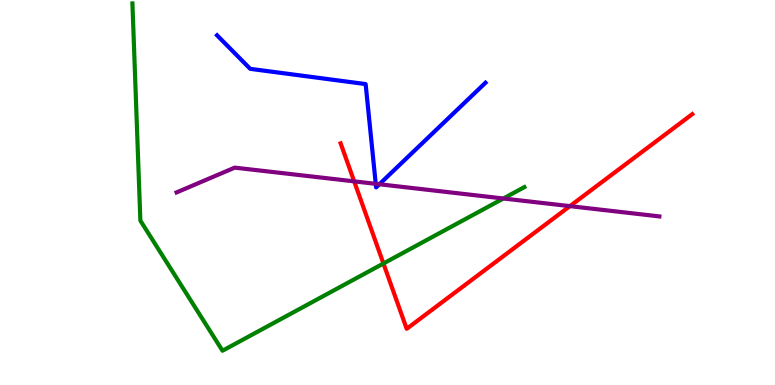[{'lines': ['blue', 'red'], 'intersections': []}, {'lines': ['green', 'red'], 'intersections': [{'x': 4.95, 'y': 3.16}]}, {'lines': ['purple', 'red'], 'intersections': [{'x': 4.57, 'y': 5.29}, {'x': 7.35, 'y': 4.65}]}, {'lines': ['blue', 'green'], 'intersections': []}, {'lines': ['blue', 'purple'], 'intersections': [{'x': 4.85, 'y': 5.23}, {'x': 4.9, 'y': 5.21}]}, {'lines': ['green', 'purple'], 'intersections': [{'x': 6.5, 'y': 4.84}]}]